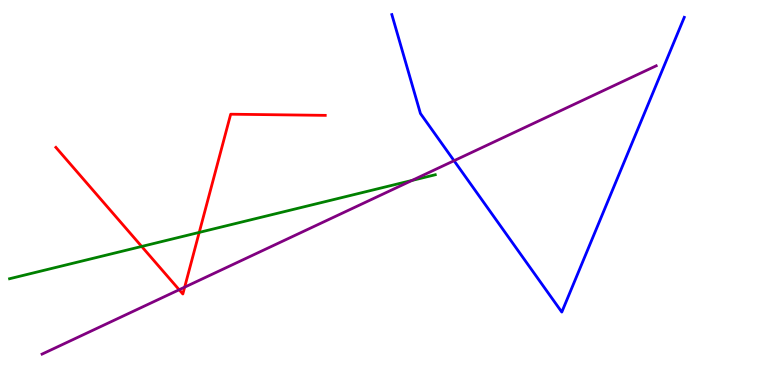[{'lines': ['blue', 'red'], 'intersections': []}, {'lines': ['green', 'red'], 'intersections': [{'x': 1.83, 'y': 3.6}, {'x': 2.57, 'y': 3.96}]}, {'lines': ['purple', 'red'], 'intersections': [{'x': 2.31, 'y': 2.47}, {'x': 2.38, 'y': 2.54}]}, {'lines': ['blue', 'green'], 'intersections': []}, {'lines': ['blue', 'purple'], 'intersections': [{'x': 5.86, 'y': 5.83}]}, {'lines': ['green', 'purple'], 'intersections': [{'x': 5.32, 'y': 5.31}]}]